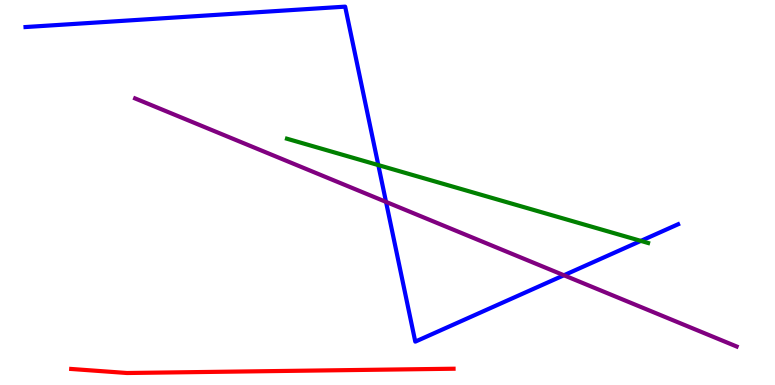[{'lines': ['blue', 'red'], 'intersections': []}, {'lines': ['green', 'red'], 'intersections': []}, {'lines': ['purple', 'red'], 'intersections': []}, {'lines': ['blue', 'green'], 'intersections': [{'x': 4.88, 'y': 5.71}, {'x': 8.27, 'y': 3.74}]}, {'lines': ['blue', 'purple'], 'intersections': [{'x': 4.98, 'y': 4.76}, {'x': 7.28, 'y': 2.85}]}, {'lines': ['green', 'purple'], 'intersections': []}]